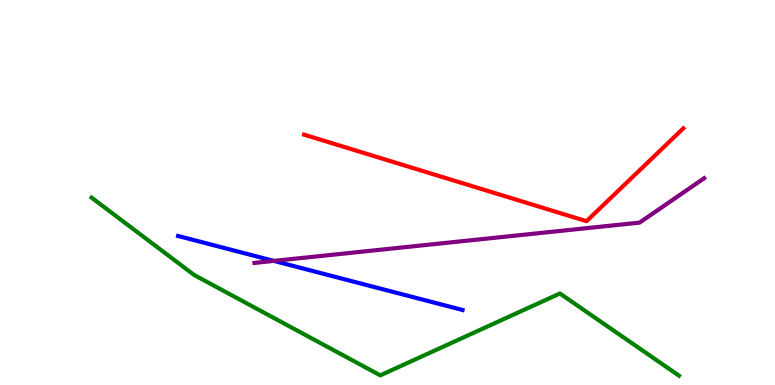[{'lines': ['blue', 'red'], 'intersections': []}, {'lines': ['green', 'red'], 'intersections': []}, {'lines': ['purple', 'red'], 'intersections': []}, {'lines': ['blue', 'green'], 'intersections': []}, {'lines': ['blue', 'purple'], 'intersections': [{'x': 3.53, 'y': 3.22}]}, {'lines': ['green', 'purple'], 'intersections': []}]